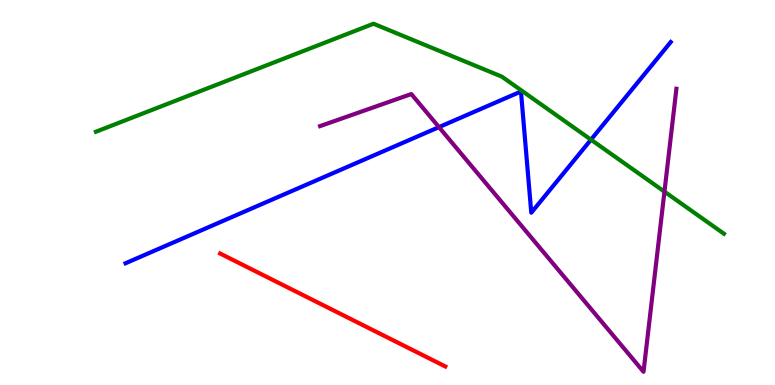[{'lines': ['blue', 'red'], 'intersections': []}, {'lines': ['green', 'red'], 'intersections': []}, {'lines': ['purple', 'red'], 'intersections': []}, {'lines': ['blue', 'green'], 'intersections': [{'x': 7.63, 'y': 6.37}]}, {'lines': ['blue', 'purple'], 'intersections': [{'x': 5.66, 'y': 6.7}]}, {'lines': ['green', 'purple'], 'intersections': [{'x': 8.57, 'y': 5.02}]}]